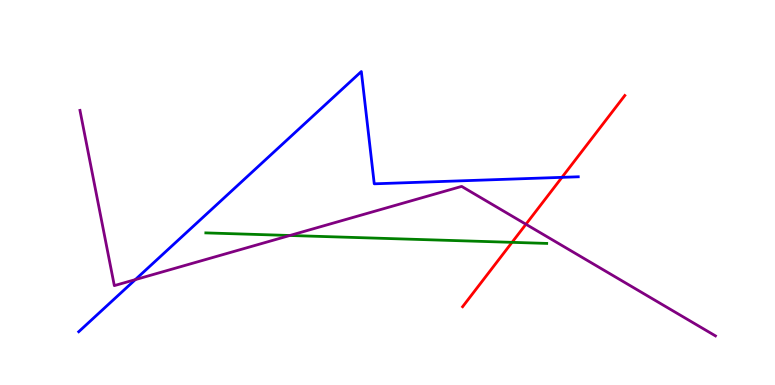[{'lines': ['blue', 'red'], 'intersections': [{'x': 7.25, 'y': 5.39}]}, {'lines': ['green', 'red'], 'intersections': [{'x': 6.61, 'y': 3.71}]}, {'lines': ['purple', 'red'], 'intersections': [{'x': 6.79, 'y': 4.18}]}, {'lines': ['blue', 'green'], 'intersections': []}, {'lines': ['blue', 'purple'], 'intersections': [{'x': 1.75, 'y': 2.74}]}, {'lines': ['green', 'purple'], 'intersections': [{'x': 3.74, 'y': 3.88}]}]